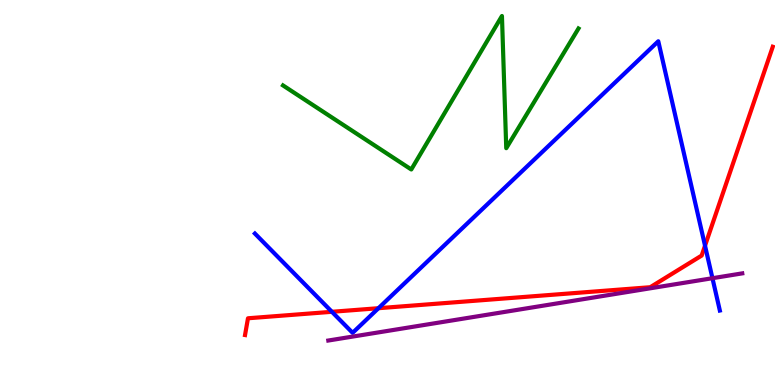[{'lines': ['blue', 'red'], 'intersections': [{'x': 4.28, 'y': 1.9}, {'x': 4.88, 'y': 1.99}, {'x': 9.1, 'y': 3.62}]}, {'lines': ['green', 'red'], 'intersections': []}, {'lines': ['purple', 'red'], 'intersections': []}, {'lines': ['blue', 'green'], 'intersections': []}, {'lines': ['blue', 'purple'], 'intersections': [{'x': 9.19, 'y': 2.77}]}, {'lines': ['green', 'purple'], 'intersections': []}]